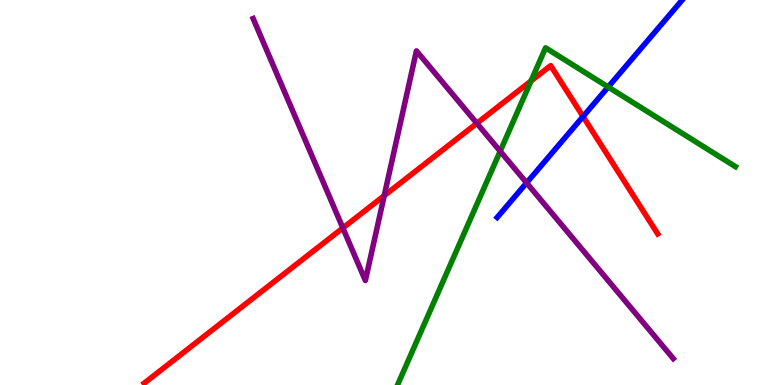[{'lines': ['blue', 'red'], 'intersections': [{'x': 7.52, 'y': 6.97}]}, {'lines': ['green', 'red'], 'intersections': [{'x': 6.85, 'y': 7.9}]}, {'lines': ['purple', 'red'], 'intersections': [{'x': 4.42, 'y': 4.08}, {'x': 4.96, 'y': 4.92}, {'x': 6.15, 'y': 6.8}]}, {'lines': ['blue', 'green'], 'intersections': [{'x': 7.85, 'y': 7.74}]}, {'lines': ['blue', 'purple'], 'intersections': [{'x': 6.79, 'y': 5.25}]}, {'lines': ['green', 'purple'], 'intersections': [{'x': 6.45, 'y': 6.07}]}]